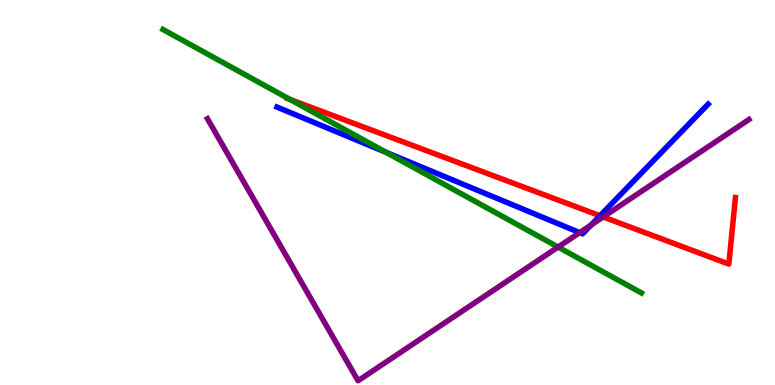[{'lines': ['blue', 'red'], 'intersections': [{'x': 7.74, 'y': 4.4}]}, {'lines': ['green', 'red'], 'intersections': [{'x': 3.74, 'y': 7.42}]}, {'lines': ['purple', 'red'], 'intersections': [{'x': 7.78, 'y': 4.37}]}, {'lines': ['blue', 'green'], 'intersections': [{'x': 4.98, 'y': 6.04}]}, {'lines': ['blue', 'purple'], 'intersections': [{'x': 7.48, 'y': 3.96}, {'x': 7.63, 'y': 4.15}]}, {'lines': ['green', 'purple'], 'intersections': [{'x': 7.2, 'y': 3.58}]}]